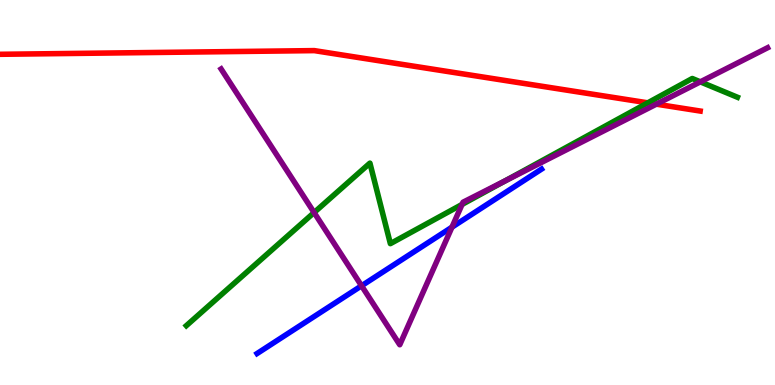[{'lines': ['blue', 'red'], 'intersections': []}, {'lines': ['green', 'red'], 'intersections': [{'x': 8.36, 'y': 7.33}]}, {'lines': ['purple', 'red'], 'intersections': [{'x': 8.47, 'y': 7.29}]}, {'lines': ['blue', 'green'], 'intersections': []}, {'lines': ['blue', 'purple'], 'intersections': [{'x': 4.67, 'y': 2.58}, {'x': 5.83, 'y': 4.1}]}, {'lines': ['green', 'purple'], 'intersections': [{'x': 4.05, 'y': 4.48}, {'x': 5.96, 'y': 4.69}, {'x': 6.52, 'y': 5.31}, {'x': 9.04, 'y': 7.87}]}]